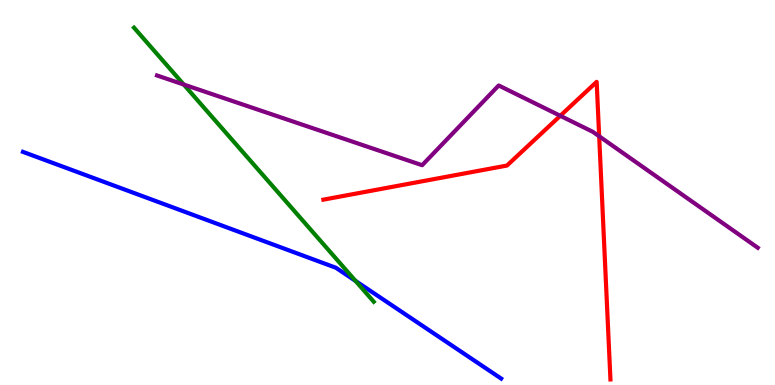[{'lines': ['blue', 'red'], 'intersections': []}, {'lines': ['green', 'red'], 'intersections': []}, {'lines': ['purple', 'red'], 'intersections': [{'x': 7.23, 'y': 6.99}, {'x': 7.73, 'y': 6.46}]}, {'lines': ['blue', 'green'], 'intersections': [{'x': 4.59, 'y': 2.7}]}, {'lines': ['blue', 'purple'], 'intersections': []}, {'lines': ['green', 'purple'], 'intersections': [{'x': 2.37, 'y': 7.8}]}]